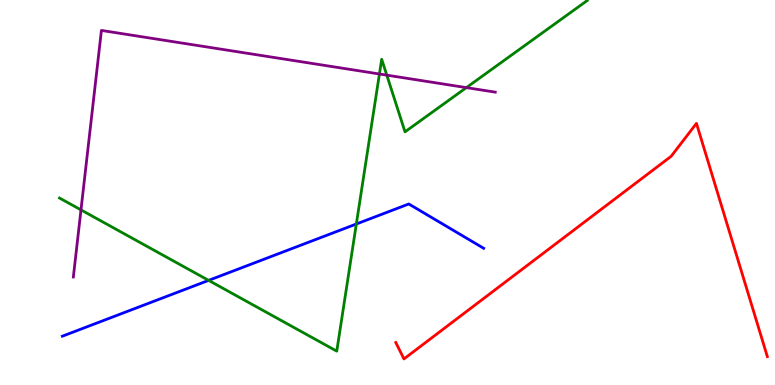[{'lines': ['blue', 'red'], 'intersections': []}, {'lines': ['green', 'red'], 'intersections': []}, {'lines': ['purple', 'red'], 'intersections': []}, {'lines': ['blue', 'green'], 'intersections': [{'x': 2.69, 'y': 2.72}, {'x': 4.6, 'y': 4.18}]}, {'lines': ['blue', 'purple'], 'intersections': []}, {'lines': ['green', 'purple'], 'intersections': [{'x': 1.04, 'y': 4.55}, {'x': 4.9, 'y': 8.08}, {'x': 4.99, 'y': 8.05}, {'x': 6.02, 'y': 7.72}]}]